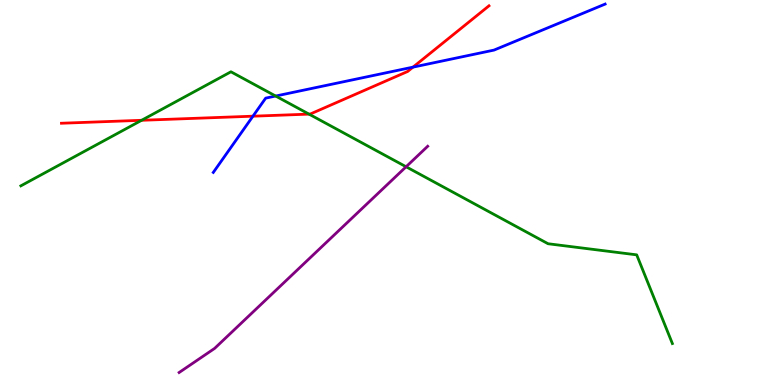[{'lines': ['blue', 'red'], 'intersections': [{'x': 3.26, 'y': 6.98}, {'x': 5.33, 'y': 8.26}]}, {'lines': ['green', 'red'], 'intersections': [{'x': 1.83, 'y': 6.88}, {'x': 3.99, 'y': 7.04}]}, {'lines': ['purple', 'red'], 'intersections': []}, {'lines': ['blue', 'green'], 'intersections': [{'x': 3.56, 'y': 7.51}]}, {'lines': ['blue', 'purple'], 'intersections': []}, {'lines': ['green', 'purple'], 'intersections': [{'x': 5.24, 'y': 5.67}]}]